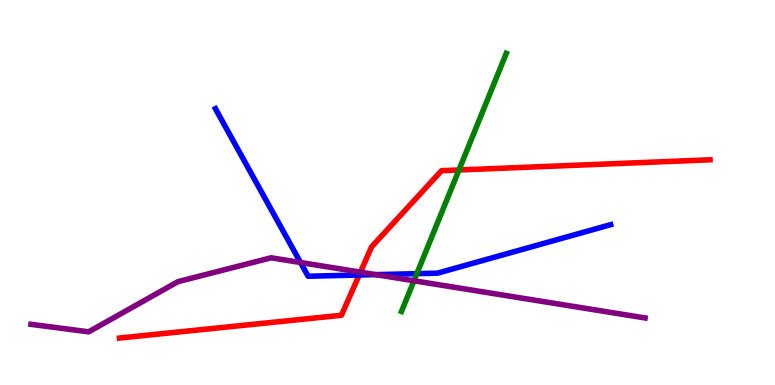[{'lines': ['blue', 'red'], 'intersections': [{'x': 4.63, 'y': 2.86}]}, {'lines': ['green', 'red'], 'intersections': [{'x': 5.92, 'y': 5.58}]}, {'lines': ['purple', 'red'], 'intersections': [{'x': 4.65, 'y': 2.93}]}, {'lines': ['blue', 'green'], 'intersections': [{'x': 5.38, 'y': 2.89}]}, {'lines': ['blue', 'purple'], 'intersections': [{'x': 3.88, 'y': 3.18}, {'x': 4.85, 'y': 2.87}]}, {'lines': ['green', 'purple'], 'intersections': [{'x': 5.34, 'y': 2.71}]}]